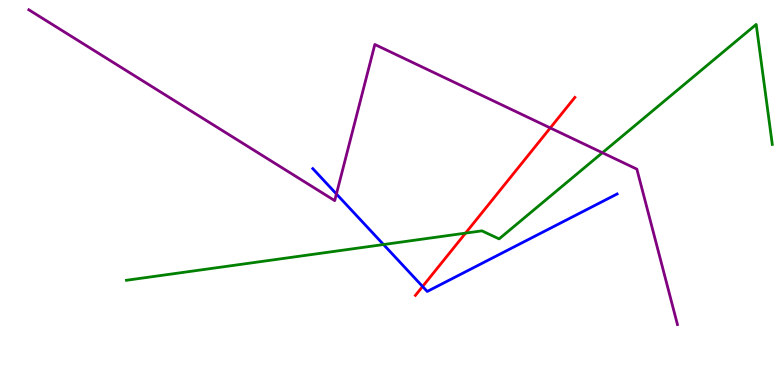[{'lines': ['blue', 'red'], 'intersections': [{'x': 5.45, 'y': 2.56}]}, {'lines': ['green', 'red'], 'intersections': [{'x': 6.01, 'y': 3.94}]}, {'lines': ['purple', 'red'], 'intersections': [{'x': 7.1, 'y': 6.68}]}, {'lines': ['blue', 'green'], 'intersections': [{'x': 4.95, 'y': 3.65}]}, {'lines': ['blue', 'purple'], 'intersections': [{'x': 4.34, 'y': 4.96}]}, {'lines': ['green', 'purple'], 'intersections': [{'x': 7.77, 'y': 6.03}]}]